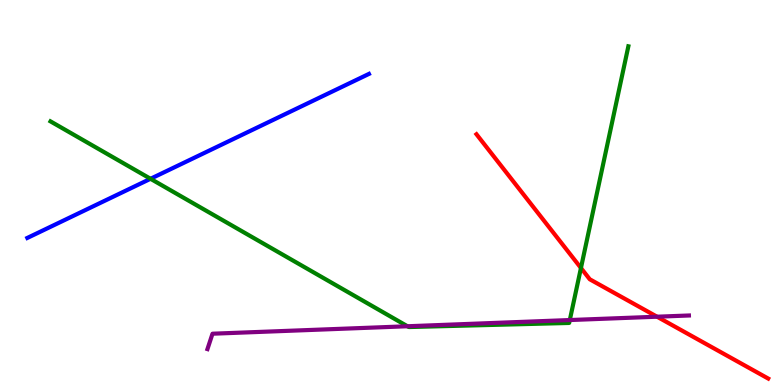[{'lines': ['blue', 'red'], 'intersections': []}, {'lines': ['green', 'red'], 'intersections': [{'x': 7.5, 'y': 3.04}]}, {'lines': ['purple', 'red'], 'intersections': [{'x': 8.48, 'y': 1.77}]}, {'lines': ['blue', 'green'], 'intersections': [{'x': 1.94, 'y': 5.36}]}, {'lines': ['blue', 'purple'], 'intersections': []}, {'lines': ['green', 'purple'], 'intersections': [{'x': 5.26, 'y': 1.53}, {'x': 7.35, 'y': 1.69}]}]